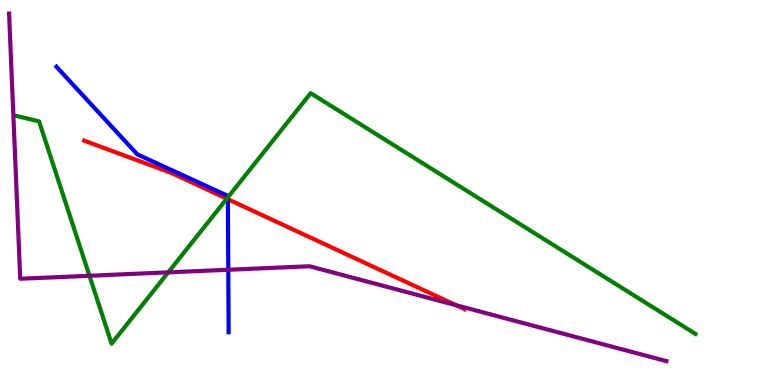[{'lines': ['blue', 'red'], 'intersections': [{'x': 2.94, 'y': 4.83}]}, {'lines': ['green', 'red'], 'intersections': [{'x': 2.93, 'y': 4.84}]}, {'lines': ['purple', 'red'], 'intersections': [{'x': 5.88, 'y': 2.07}]}, {'lines': ['blue', 'green'], 'intersections': [{'x': 2.94, 'y': 4.87}]}, {'lines': ['blue', 'purple'], 'intersections': [{'x': 2.95, 'y': 2.99}]}, {'lines': ['green', 'purple'], 'intersections': [{'x': 1.15, 'y': 2.84}, {'x': 2.17, 'y': 2.93}]}]